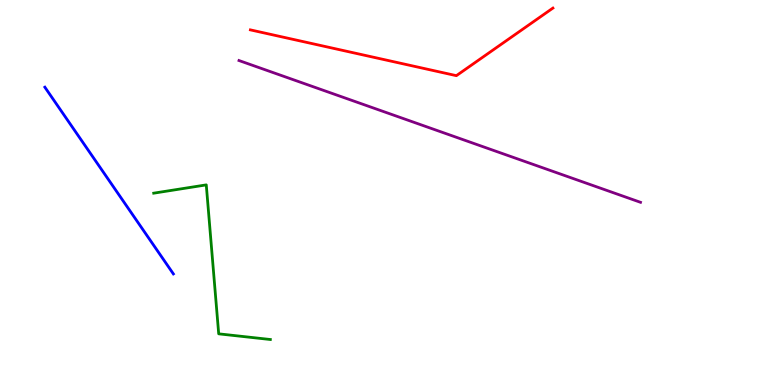[{'lines': ['blue', 'red'], 'intersections': []}, {'lines': ['green', 'red'], 'intersections': []}, {'lines': ['purple', 'red'], 'intersections': []}, {'lines': ['blue', 'green'], 'intersections': []}, {'lines': ['blue', 'purple'], 'intersections': []}, {'lines': ['green', 'purple'], 'intersections': []}]